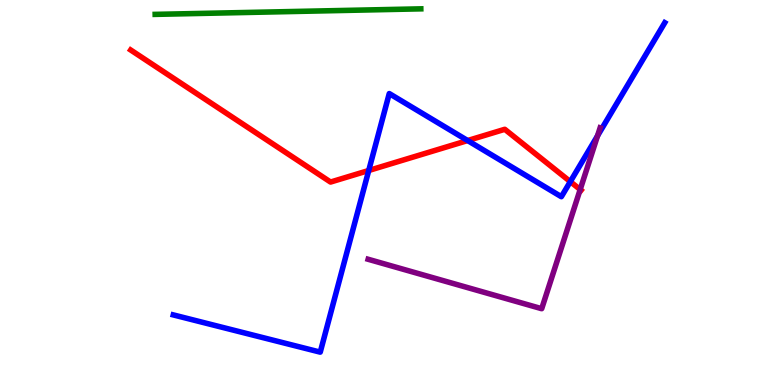[{'lines': ['blue', 'red'], 'intersections': [{'x': 4.76, 'y': 5.57}, {'x': 6.03, 'y': 6.35}, {'x': 7.36, 'y': 5.28}]}, {'lines': ['green', 'red'], 'intersections': []}, {'lines': ['purple', 'red'], 'intersections': [{'x': 7.49, 'y': 5.08}]}, {'lines': ['blue', 'green'], 'intersections': []}, {'lines': ['blue', 'purple'], 'intersections': [{'x': 7.71, 'y': 6.47}]}, {'lines': ['green', 'purple'], 'intersections': []}]